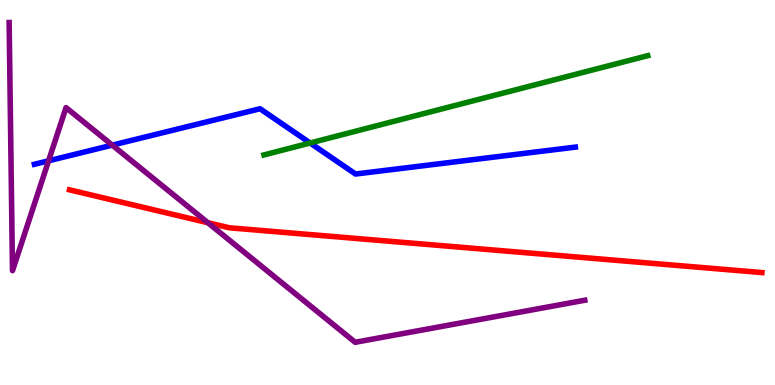[{'lines': ['blue', 'red'], 'intersections': []}, {'lines': ['green', 'red'], 'intersections': []}, {'lines': ['purple', 'red'], 'intersections': [{'x': 2.68, 'y': 4.22}]}, {'lines': ['blue', 'green'], 'intersections': [{'x': 4.0, 'y': 6.29}]}, {'lines': ['blue', 'purple'], 'intersections': [{'x': 0.627, 'y': 5.82}, {'x': 1.45, 'y': 6.23}]}, {'lines': ['green', 'purple'], 'intersections': []}]